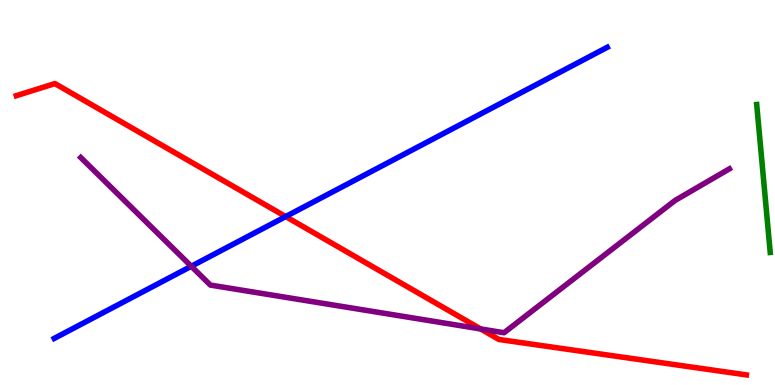[{'lines': ['blue', 'red'], 'intersections': [{'x': 3.69, 'y': 4.37}]}, {'lines': ['green', 'red'], 'intersections': []}, {'lines': ['purple', 'red'], 'intersections': [{'x': 6.2, 'y': 1.46}]}, {'lines': ['blue', 'green'], 'intersections': []}, {'lines': ['blue', 'purple'], 'intersections': [{'x': 2.47, 'y': 3.08}]}, {'lines': ['green', 'purple'], 'intersections': []}]